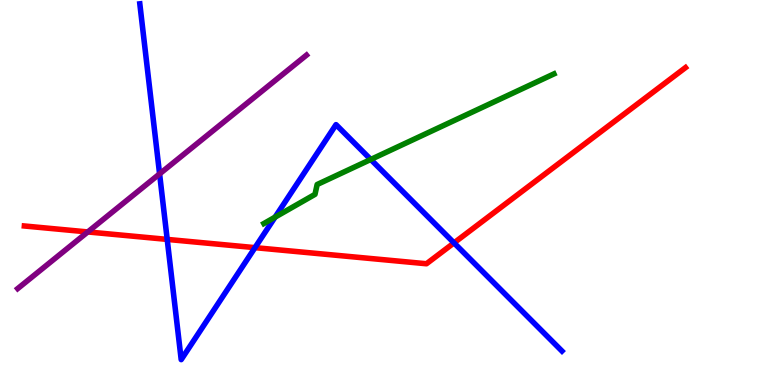[{'lines': ['blue', 'red'], 'intersections': [{'x': 2.16, 'y': 3.78}, {'x': 3.29, 'y': 3.57}, {'x': 5.86, 'y': 3.69}]}, {'lines': ['green', 'red'], 'intersections': []}, {'lines': ['purple', 'red'], 'intersections': [{'x': 1.13, 'y': 3.98}]}, {'lines': ['blue', 'green'], 'intersections': [{'x': 3.55, 'y': 4.36}, {'x': 4.78, 'y': 5.86}]}, {'lines': ['blue', 'purple'], 'intersections': [{'x': 2.06, 'y': 5.48}]}, {'lines': ['green', 'purple'], 'intersections': []}]